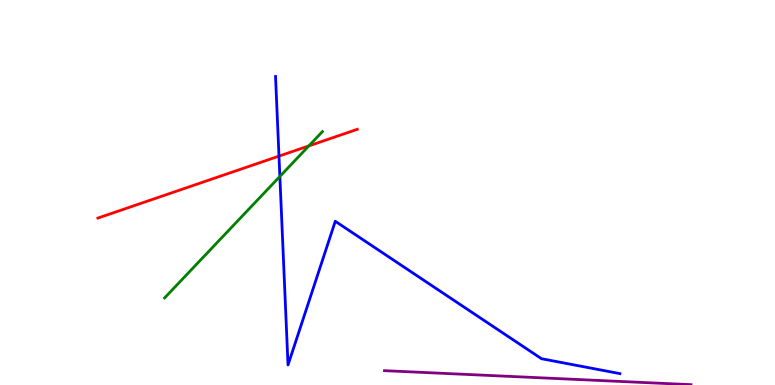[{'lines': ['blue', 'red'], 'intersections': [{'x': 3.6, 'y': 5.95}]}, {'lines': ['green', 'red'], 'intersections': [{'x': 3.99, 'y': 6.21}]}, {'lines': ['purple', 'red'], 'intersections': []}, {'lines': ['blue', 'green'], 'intersections': [{'x': 3.61, 'y': 5.42}]}, {'lines': ['blue', 'purple'], 'intersections': []}, {'lines': ['green', 'purple'], 'intersections': []}]